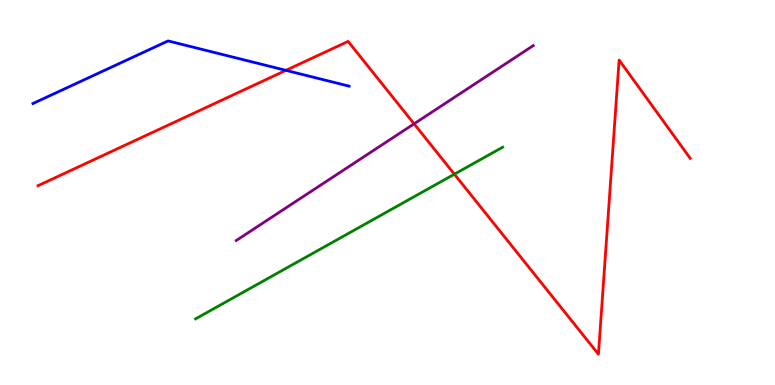[{'lines': ['blue', 'red'], 'intersections': [{'x': 3.69, 'y': 8.17}]}, {'lines': ['green', 'red'], 'intersections': [{'x': 5.86, 'y': 5.48}]}, {'lines': ['purple', 'red'], 'intersections': [{'x': 5.34, 'y': 6.78}]}, {'lines': ['blue', 'green'], 'intersections': []}, {'lines': ['blue', 'purple'], 'intersections': []}, {'lines': ['green', 'purple'], 'intersections': []}]